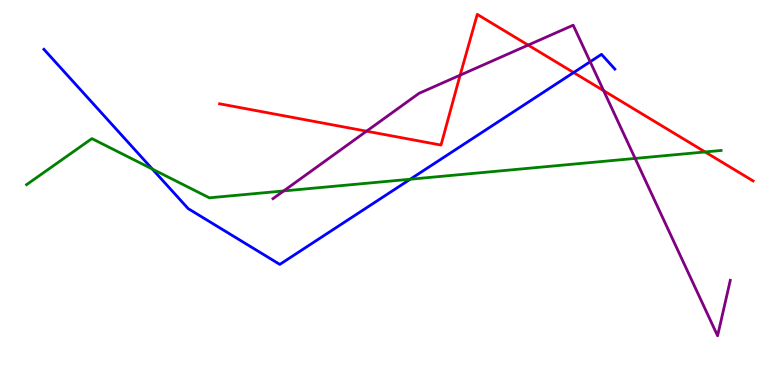[{'lines': ['blue', 'red'], 'intersections': [{'x': 7.4, 'y': 8.12}]}, {'lines': ['green', 'red'], 'intersections': [{'x': 9.1, 'y': 6.05}]}, {'lines': ['purple', 'red'], 'intersections': [{'x': 4.73, 'y': 6.59}, {'x': 5.94, 'y': 8.05}, {'x': 6.81, 'y': 8.83}, {'x': 7.79, 'y': 7.64}]}, {'lines': ['blue', 'green'], 'intersections': [{'x': 1.97, 'y': 5.61}, {'x': 5.29, 'y': 5.34}]}, {'lines': ['blue', 'purple'], 'intersections': [{'x': 7.62, 'y': 8.4}]}, {'lines': ['green', 'purple'], 'intersections': [{'x': 3.66, 'y': 5.04}, {'x': 8.2, 'y': 5.89}]}]